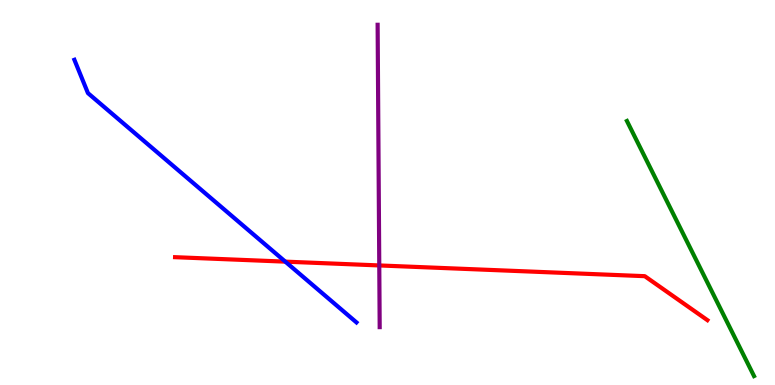[{'lines': ['blue', 'red'], 'intersections': [{'x': 3.68, 'y': 3.2}]}, {'lines': ['green', 'red'], 'intersections': []}, {'lines': ['purple', 'red'], 'intersections': [{'x': 4.89, 'y': 3.11}]}, {'lines': ['blue', 'green'], 'intersections': []}, {'lines': ['blue', 'purple'], 'intersections': []}, {'lines': ['green', 'purple'], 'intersections': []}]